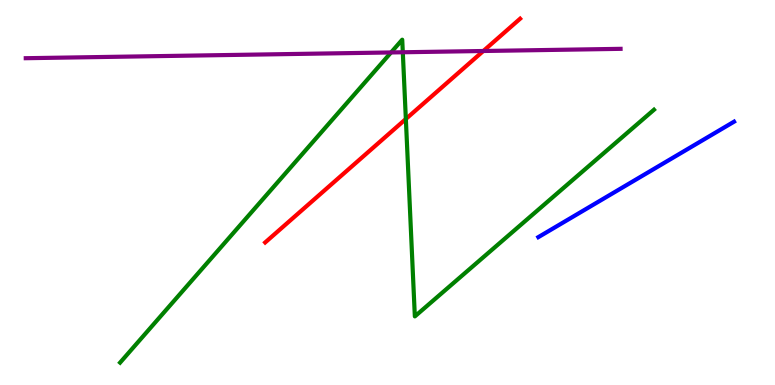[{'lines': ['blue', 'red'], 'intersections': []}, {'lines': ['green', 'red'], 'intersections': [{'x': 5.24, 'y': 6.91}]}, {'lines': ['purple', 'red'], 'intersections': [{'x': 6.24, 'y': 8.68}]}, {'lines': ['blue', 'green'], 'intersections': []}, {'lines': ['blue', 'purple'], 'intersections': []}, {'lines': ['green', 'purple'], 'intersections': [{'x': 5.05, 'y': 8.64}, {'x': 5.2, 'y': 8.64}]}]